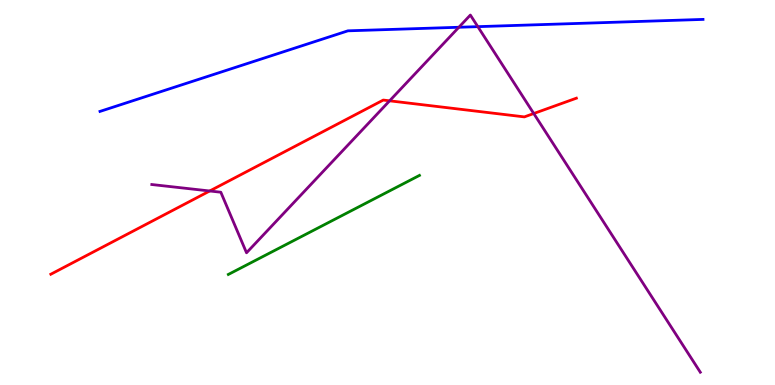[{'lines': ['blue', 'red'], 'intersections': []}, {'lines': ['green', 'red'], 'intersections': []}, {'lines': ['purple', 'red'], 'intersections': [{'x': 2.71, 'y': 5.04}, {'x': 5.03, 'y': 7.38}, {'x': 6.89, 'y': 7.05}]}, {'lines': ['blue', 'green'], 'intersections': []}, {'lines': ['blue', 'purple'], 'intersections': [{'x': 5.92, 'y': 9.29}, {'x': 6.17, 'y': 9.31}]}, {'lines': ['green', 'purple'], 'intersections': []}]